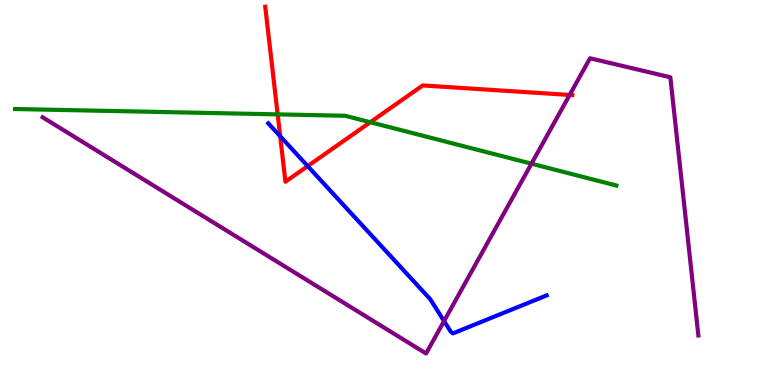[{'lines': ['blue', 'red'], 'intersections': [{'x': 3.62, 'y': 6.46}, {'x': 3.97, 'y': 5.69}]}, {'lines': ['green', 'red'], 'intersections': [{'x': 3.58, 'y': 7.03}, {'x': 4.78, 'y': 6.83}]}, {'lines': ['purple', 'red'], 'intersections': [{'x': 7.35, 'y': 7.53}]}, {'lines': ['blue', 'green'], 'intersections': []}, {'lines': ['blue', 'purple'], 'intersections': [{'x': 5.73, 'y': 1.66}]}, {'lines': ['green', 'purple'], 'intersections': [{'x': 6.86, 'y': 5.75}]}]